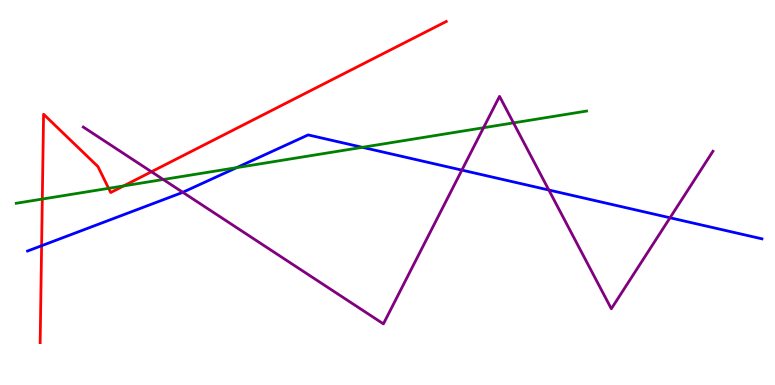[{'lines': ['blue', 'red'], 'intersections': [{'x': 0.537, 'y': 3.62}]}, {'lines': ['green', 'red'], 'intersections': [{'x': 0.546, 'y': 4.83}, {'x': 1.4, 'y': 5.11}, {'x': 1.6, 'y': 5.17}]}, {'lines': ['purple', 'red'], 'intersections': [{'x': 1.95, 'y': 5.54}]}, {'lines': ['blue', 'green'], 'intersections': [{'x': 3.05, 'y': 5.65}, {'x': 4.68, 'y': 6.17}]}, {'lines': ['blue', 'purple'], 'intersections': [{'x': 2.36, 'y': 5.01}, {'x': 5.96, 'y': 5.58}, {'x': 7.08, 'y': 5.06}, {'x': 8.65, 'y': 4.34}]}, {'lines': ['green', 'purple'], 'intersections': [{'x': 2.11, 'y': 5.34}, {'x': 6.24, 'y': 6.68}, {'x': 6.63, 'y': 6.81}]}]